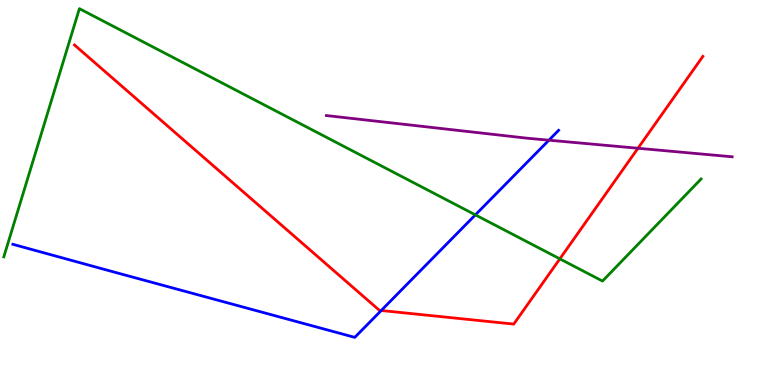[{'lines': ['blue', 'red'], 'intersections': [{'x': 4.92, 'y': 1.93}]}, {'lines': ['green', 'red'], 'intersections': [{'x': 7.22, 'y': 3.28}]}, {'lines': ['purple', 'red'], 'intersections': [{'x': 8.23, 'y': 6.15}]}, {'lines': ['blue', 'green'], 'intersections': [{'x': 6.13, 'y': 4.42}]}, {'lines': ['blue', 'purple'], 'intersections': [{'x': 7.08, 'y': 6.36}]}, {'lines': ['green', 'purple'], 'intersections': []}]